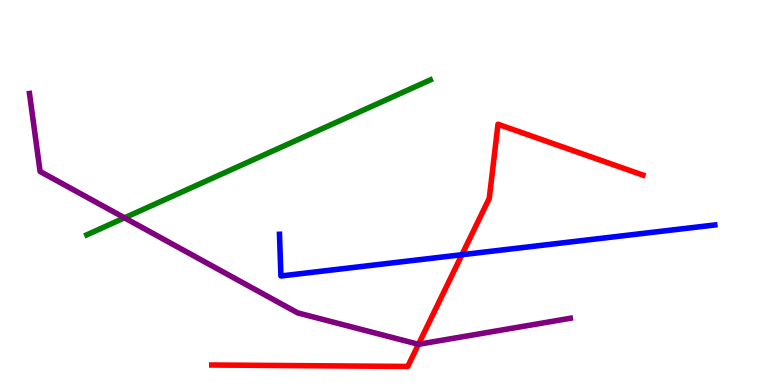[{'lines': ['blue', 'red'], 'intersections': [{'x': 5.96, 'y': 3.38}]}, {'lines': ['green', 'red'], 'intersections': []}, {'lines': ['purple', 'red'], 'intersections': [{'x': 5.4, 'y': 1.06}]}, {'lines': ['blue', 'green'], 'intersections': []}, {'lines': ['blue', 'purple'], 'intersections': []}, {'lines': ['green', 'purple'], 'intersections': [{'x': 1.61, 'y': 4.34}]}]